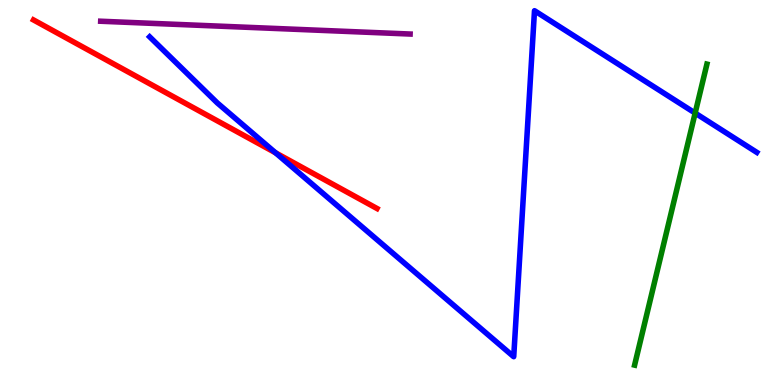[{'lines': ['blue', 'red'], 'intersections': [{'x': 3.56, 'y': 6.03}]}, {'lines': ['green', 'red'], 'intersections': []}, {'lines': ['purple', 'red'], 'intersections': []}, {'lines': ['blue', 'green'], 'intersections': [{'x': 8.97, 'y': 7.06}]}, {'lines': ['blue', 'purple'], 'intersections': []}, {'lines': ['green', 'purple'], 'intersections': []}]